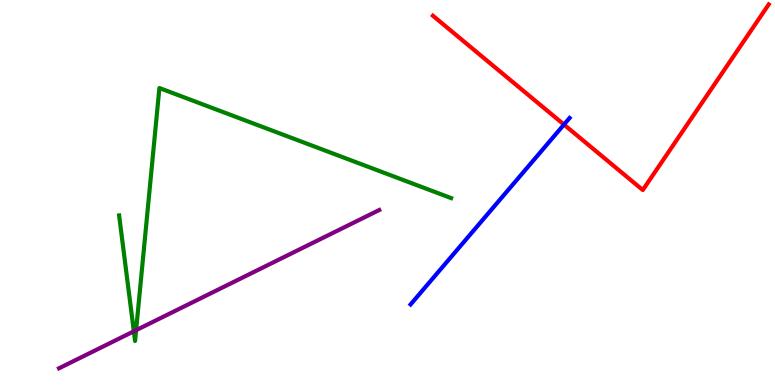[{'lines': ['blue', 'red'], 'intersections': [{'x': 7.28, 'y': 6.76}]}, {'lines': ['green', 'red'], 'intersections': []}, {'lines': ['purple', 'red'], 'intersections': []}, {'lines': ['blue', 'green'], 'intersections': []}, {'lines': ['blue', 'purple'], 'intersections': []}, {'lines': ['green', 'purple'], 'intersections': [{'x': 1.73, 'y': 1.39}, {'x': 1.76, 'y': 1.42}]}]